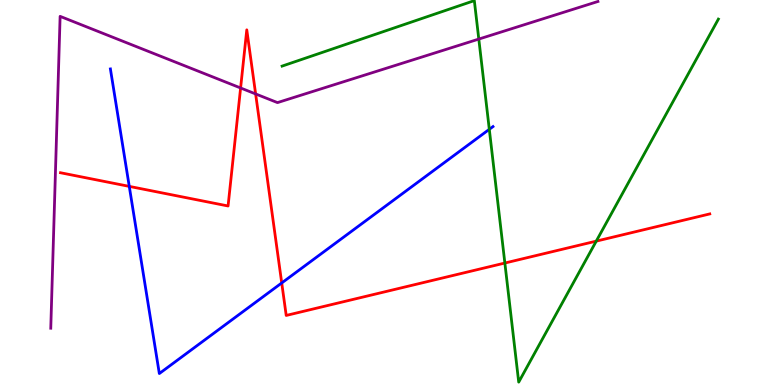[{'lines': ['blue', 'red'], 'intersections': [{'x': 1.67, 'y': 5.16}, {'x': 3.64, 'y': 2.65}]}, {'lines': ['green', 'red'], 'intersections': [{'x': 6.51, 'y': 3.17}, {'x': 7.69, 'y': 3.74}]}, {'lines': ['purple', 'red'], 'intersections': [{'x': 3.1, 'y': 7.72}, {'x': 3.3, 'y': 7.56}]}, {'lines': ['blue', 'green'], 'intersections': [{'x': 6.31, 'y': 6.64}]}, {'lines': ['blue', 'purple'], 'intersections': []}, {'lines': ['green', 'purple'], 'intersections': [{'x': 6.18, 'y': 8.99}]}]